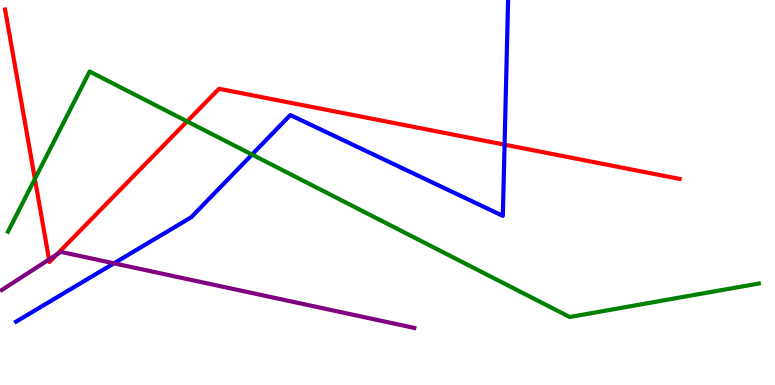[{'lines': ['blue', 'red'], 'intersections': [{'x': 6.51, 'y': 6.24}]}, {'lines': ['green', 'red'], 'intersections': [{'x': 0.45, 'y': 5.35}, {'x': 2.41, 'y': 6.85}]}, {'lines': ['purple', 'red'], 'intersections': [{'x': 0.633, 'y': 3.26}, {'x': 0.734, 'y': 3.39}]}, {'lines': ['blue', 'green'], 'intersections': [{'x': 3.25, 'y': 5.99}]}, {'lines': ['blue', 'purple'], 'intersections': [{'x': 1.47, 'y': 3.16}]}, {'lines': ['green', 'purple'], 'intersections': []}]